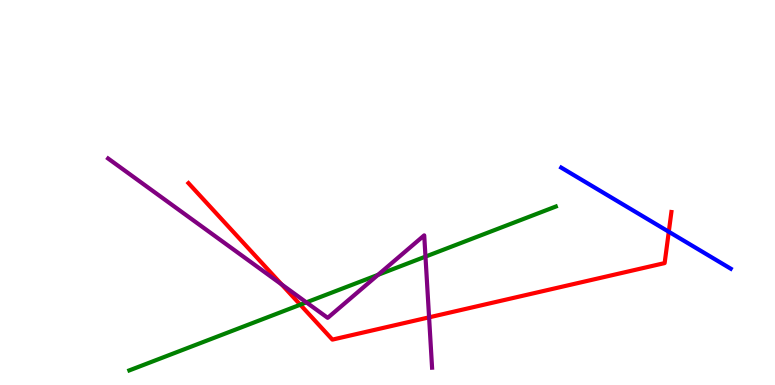[{'lines': ['blue', 'red'], 'intersections': [{'x': 8.63, 'y': 3.98}]}, {'lines': ['green', 'red'], 'intersections': [{'x': 3.87, 'y': 2.09}]}, {'lines': ['purple', 'red'], 'intersections': [{'x': 3.63, 'y': 2.61}, {'x': 5.54, 'y': 1.76}]}, {'lines': ['blue', 'green'], 'intersections': []}, {'lines': ['blue', 'purple'], 'intersections': []}, {'lines': ['green', 'purple'], 'intersections': [{'x': 3.95, 'y': 2.15}, {'x': 4.88, 'y': 2.86}, {'x': 5.49, 'y': 3.33}]}]